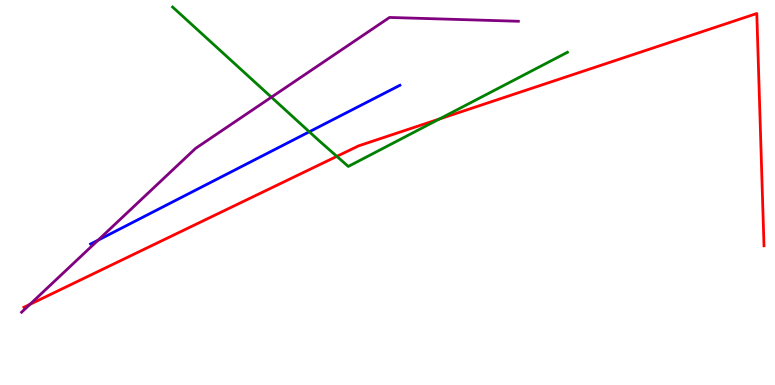[{'lines': ['blue', 'red'], 'intersections': []}, {'lines': ['green', 'red'], 'intersections': [{'x': 4.35, 'y': 5.94}, {'x': 5.67, 'y': 6.91}]}, {'lines': ['purple', 'red'], 'intersections': [{'x': 0.386, 'y': 2.09}]}, {'lines': ['blue', 'green'], 'intersections': [{'x': 3.99, 'y': 6.58}]}, {'lines': ['blue', 'purple'], 'intersections': [{'x': 1.27, 'y': 3.76}]}, {'lines': ['green', 'purple'], 'intersections': [{'x': 3.5, 'y': 7.48}]}]